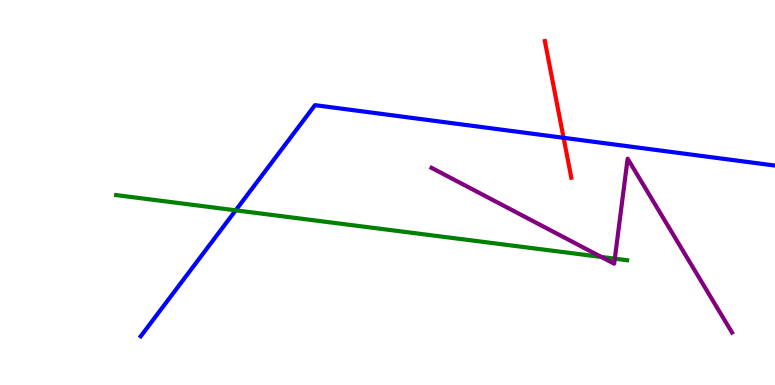[{'lines': ['blue', 'red'], 'intersections': [{'x': 7.27, 'y': 6.42}]}, {'lines': ['green', 'red'], 'intersections': []}, {'lines': ['purple', 'red'], 'intersections': []}, {'lines': ['blue', 'green'], 'intersections': [{'x': 3.04, 'y': 4.54}]}, {'lines': ['blue', 'purple'], 'intersections': []}, {'lines': ['green', 'purple'], 'intersections': [{'x': 7.76, 'y': 3.33}, {'x': 7.93, 'y': 3.28}]}]